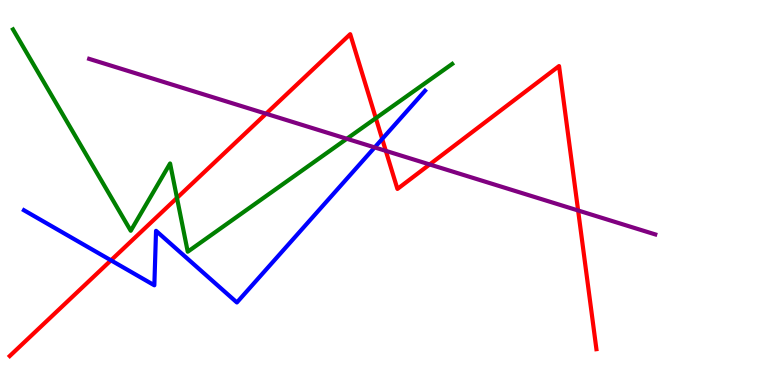[{'lines': ['blue', 'red'], 'intersections': [{'x': 1.43, 'y': 3.24}, {'x': 4.93, 'y': 6.39}]}, {'lines': ['green', 'red'], 'intersections': [{'x': 2.28, 'y': 4.86}, {'x': 4.85, 'y': 6.93}]}, {'lines': ['purple', 'red'], 'intersections': [{'x': 3.43, 'y': 7.05}, {'x': 4.98, 'y': 6.08}, {'x': 5.54, 'y': 5.73}, {'x': 7.46, 'y': 4.53}]}, {'lines': ['blue', 'green'], 'intersections': []}, {'lines': ['blue', 'purple'], 'intersections': [{'x': 4.83, 'y': 6.17}]}, {'lines': ['green', 'purple'], 'intersections': [{'x': 4.48, 'y': 6.4}]}]